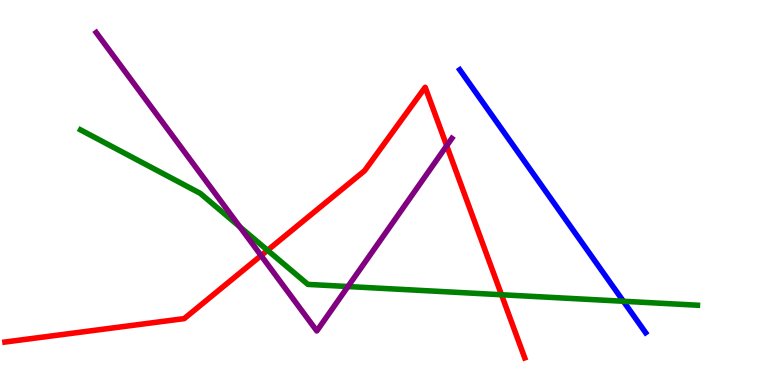[{'lines': ['blue', 'red'], 'intersections': []}, {'lines': ['green', 'red'], 'intersections': [{'x': 3.45, 'y': 3.5}, {'x': 6.47, 'y': 2.34}]}, {'lines': ['purple', 'red'], 'intersections': [{'x': 3.37, 'y': 3.36}, {'x': 5.76, 'y': 6.21}]}, {'lines': ['blue', 'green'], 'intersections': [{'x': 8.04, 'y': 2.18}]}, {'lines': ['blue', 'purple'], 'intersections': []}, {'lines': ['green', 'purple'], 'intersections': [{'x': 3.1, 'y': 4.11}, {'x': 4.49, 'y': 2.56}]}]